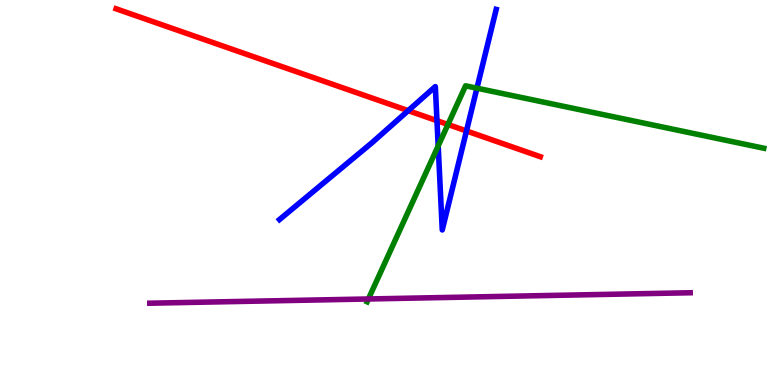[{'lines': ['blue', 'red'], 'intersections': [{'x': 5.27, 'y': 7.13}, {'x': 5.64, 'y': 6.87}, {'x': 6.02, 'y': 6.6}]}, {'lines': ['green', 'red'], 'intersections': [{'x': 5.78, 'y': 6.77}]}, {'lines': ['purple', 'red'], 'intersections': []}, {'lines': ['blue', 'green'], 'intersections': [{'x': 5.65, 'y': 6.21}, {'x': 6.15, 'y': 7.71}]}, {'lines': ['blue', 'purple'], 'intersections': []}, {'lines': ['green', 'purple'], 'intersections': [{'x': 4.75, 'y': 2.23}]}]